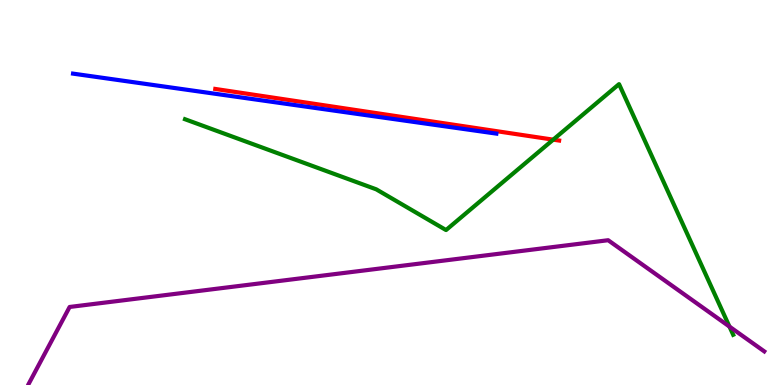[{'lines': ['blue', 'red'], 'intersections': []}, {'lines': ['green', 'red'], 'intersections': [{'x': 7.14, 'y': 6.37}]}, {'lines': ['purple', 'red'], 'intersections': []}, {'lines': ['blue', 'green'], 'intersections': []}, {'lines': ['blue', 'purple'], 'intersections': []}, {'lines': ['green', 'purple'], 'intersections': [{'x': 9.41, 'y': 1.52}]}]